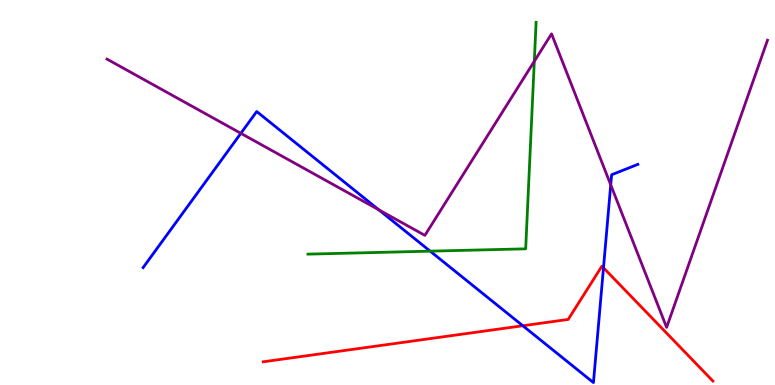[{'lines': ['blue', 'red'], 'intersections': [{'x': 6.75, 'y': 1.54}, {'x': 7.79, 'y': 3.04}]}, {'lines': ['green', 'red'], 'intersections': []}, {'lines': ['purple', 'red'], 'intersections': []}, {'lines': ['blue', 'green'], 'intersections': [{'x': 5.55, 'y': 3.48}]}, {'lines': ['blue', 'purple'], 'intersections': [{'x': 3.11, 'y': 6.54}, {'x': 4.89, 'y': 4.55}, {'x': 7.88, 'y': 5.2}]}, {'lines': ['green', 'purple'], 'intersections': [{'x': 6.89, 'y': 8.41}]}]